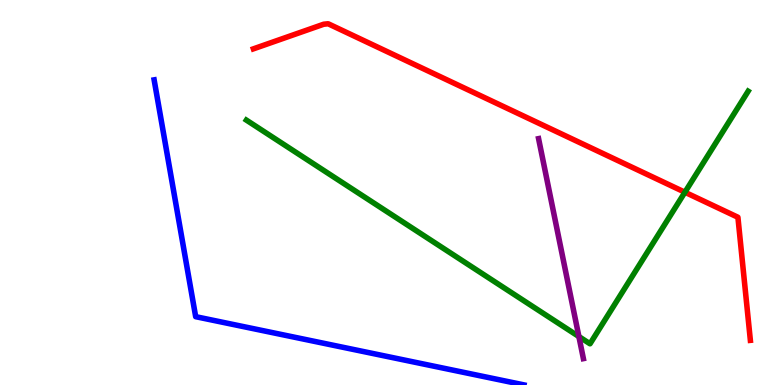[{'lines': ['blue', 'red'], 'intersections': []}, {'lines': ['green', 'red'], 'intersections': [{'x': 8.84, 'y': 5.01}]}, {'lines': ['purple', 'red'], 'intersections': []}, {'lines': ['blue', 'green'], 'intersections': []}, {'lines': ['blue', 'purple'], 'intersections': []}, {'lines': ['green', 'purple'], 'intersections': [{'x': 7.47, 'y': 1.26}]}]